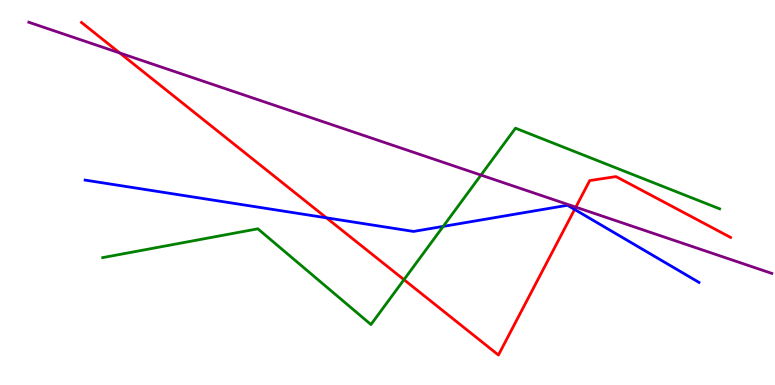[{'lines': ['blue', 'red'], 'intersections': [{'x': 4.21, 'y': 4.34}, {'x': 7.41, 'y': 4.56}]}, {'lines': ['green', 'red'], 'intersections': [{'x': 5.21, 'y': 2.74}]}, {'lines': ['purple', 'red'], 'intersections': [{'x': 1.55, 'y': 8.62}, {'x': 7.43, 'y': 4.62}]}, {'lines': ['blue', 'green'], 'intersections': [{'x': 5.72, 'y': 4.12}]}, {'lines': ['blue', 'purple'], 'intersections': []}, {'lines': ['green', 'purple'], 'intersections': [{'x': 6.21, 'y': 5.45}]}]